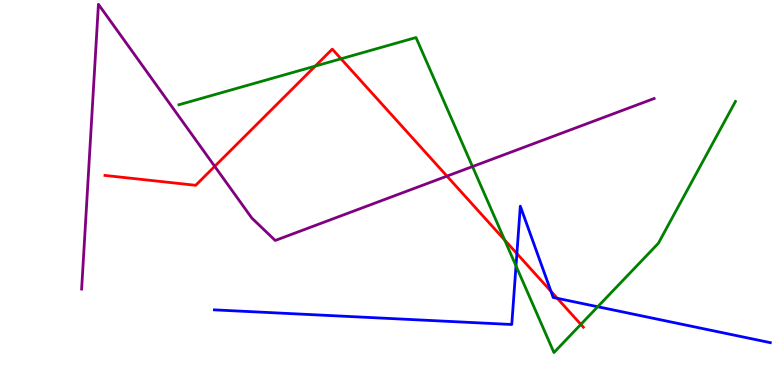[{'lines': ['blue', 'red'], 'intersections': [{'x': 6.67, 'y': 3.41}, {'x': 7.11, 'y': 2.43}, {'x': 7.19, 'y': 2.25}]}, {'lines': ['green', 'red'], 'intersections': [{'x': 4.07, 'y': 8.28}, {'x': 4.4, 'y': 8.47}, {'x': 6.51, 'y': 3.77}, {'x': 7.49, 'y': 1.57}]}, {'lines': ['purple', 'red'], 'intersections': [{'x': 2.77, 'y': 5.68}, {'x': 5.77, 'y': 5.43}]}, {'lines': ['blue', 'green'], 'intersections': [{'x': 6.66, 'y': 3.09}, {'x': 7.71, 'y': 2.03}]}, {'lines': ['blue', 'purple'], 'intersections': []}, {'lines': ['green', 'purple'], 'intersections': [{'x': 6.1, 'y': 5.67}]}]